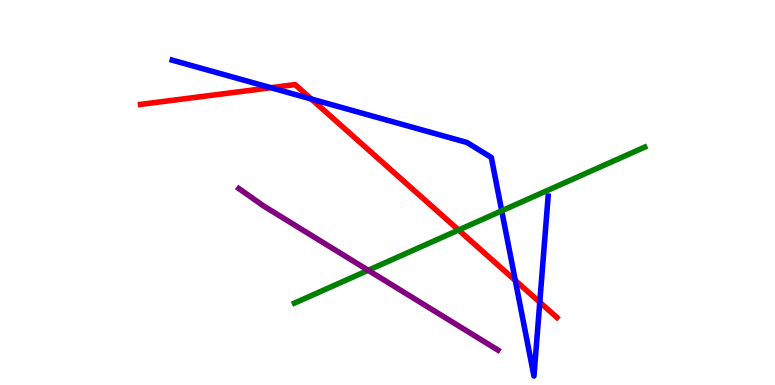[{'lines': ['blue', 'red'], 'intersections': [{'x': 3.49, 'y': 7.72}, {'x': 4.02, 'y': 7.43}, {'x': 6.65, 'y': 2.72}, {'x': 6.96, 'y': 2.15}]}, {'lines': ['green', 'red'], 'intersections': [{'x': 5.92, 'y': 4.03}]}, {'lines': ['purple', 'red'], 'intersections': []}, {'lines': ['blue', 'green'], 'intersections': [{'x': 6.47, 'y': 4.52}]}, {'lines': ['blue', 'purple'], 'intersections': []}, {'lines': ['green', 'purple'], 'intersections': [{'x': 4.75, 'y': 2.98}]}]